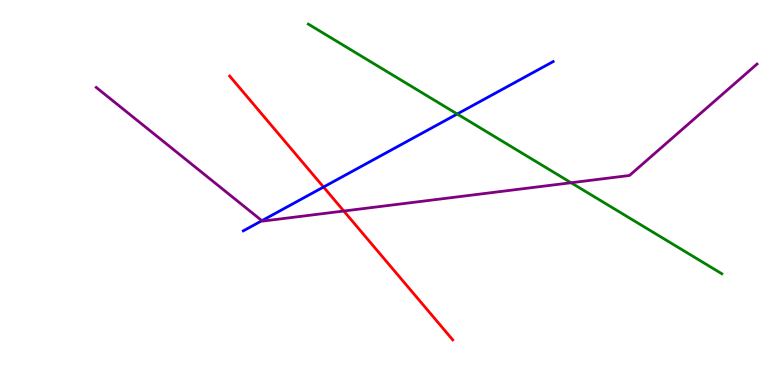[{'lines': ['blue', 'red'], 'intersections': [{'x': 4.17, 'y': 5.14}]}, {'lines': ['green', 'red'], 'intersections': []}, {'lines': ['purple', 'red'], 'intersections': [{'x': 4.44, 'y': 4.52}]}, {'lines': ['blue', 'green'], 'intersections': [{'x': 5.9, 'y': 7.04}]}, {'lines': ['blue', 'purple'], 'intersections': [{'x': 3.38, 'y': 4.27}]}, {'lines': ['green', 'purple'], 'intersections': [{'x': 7.37, 'y': 5.25}]}]